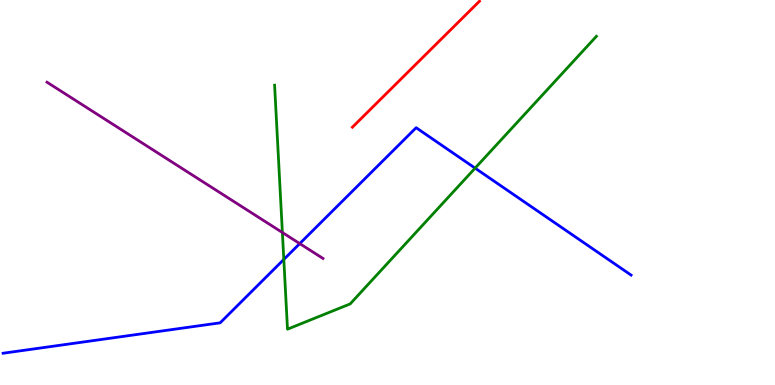[{'lines': ['blue', 'red'], 'intersections': []}, {'lines': ['green', 'red'], 'intersections': []}, {'lines': ['purple', 'red'], 'intersections': []}, {'lines': ['blue', 'green'], 'intersections': [{'x': 3.66, 'y': 3.26}, {'x': 6.13, 'y': 5.63}]}, {'lines': ['blue', 'purple'], 'intersections': [{'x': 3.87, 'y': 3.67}]}, {'lines': ['green', 'purple'], 'intersections': [{'x': 3.64, 'y': 3.96}]}]